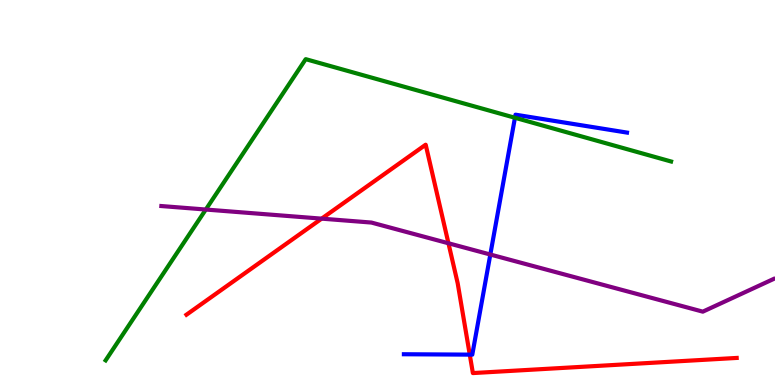[{'lines': ['blue', 'red'], 'intersections': [{'x': 6.06, 'y': 0.789}]}, {'lines': ['green', 'red'], 'intersections': []}, {'lines': ['purple', 'red'], 'intersections': [{'x': 4.15, 'y': 4.32}, {'x': 5.79, 'y': 3.68}]}, {'lines': ['blue', 'green'], 'intersections': [{'x': 6.64, 'y': 6.94}]}, {'lines': ['blue', 'purple'], 'intersections': [{'x': 6.33, 'y': 3.39}]}, {'lines': ['green', 'purple'], 'intersections': [{'x': 2.66, 'y': 4.56}]}]